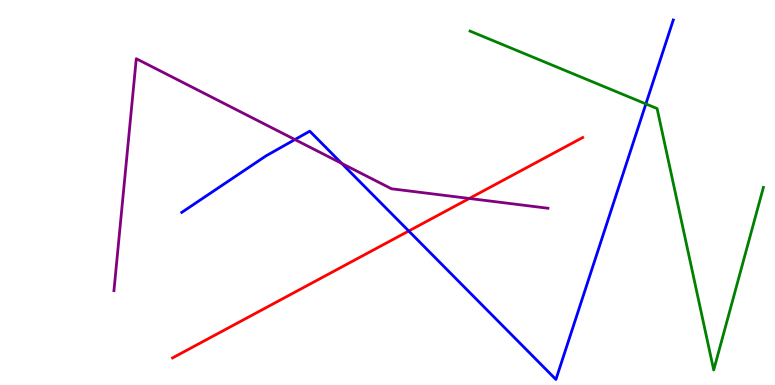[{'lines': ['blue', 'red'], 'intersections': [{'x': 5.27, 'y': 4.0}]}, {'lines': ['green', 'red'], 'intersections': []}, {'lines': ['purple', 'red'], 'intersections': [{'x': 6.06, 'y': 4.85}]}, {'lines': ['blue', 'green'], 'intersections': [{'x': 8.33, 'y': 7.3}]}, {'lines': ['blue', 'purple'], 'intersections': [{'x': 3.81, 'y': 6.38}, {'x': 4.41, 'y': 5.76}]}, {'lines': ['green', 'purple'], 'intersections': []}]